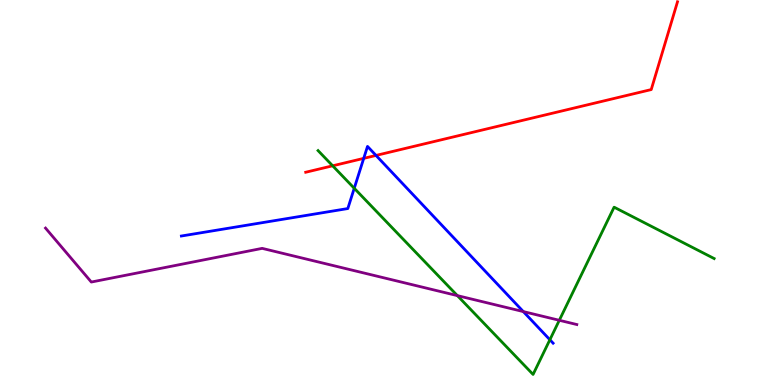[{'lines': ['blue', 'red'], 'intersections': [{'x': 4.69, 'y': 5.89}, {'x': 4.85, 'y': 5.96}]}, {'lines': ['green', 'red'], 'intersections': [{'x': 4.29, 'y': 5.69}]}, {'lines': ['purple', 'red'], 'intersections': []}, {'lines': ['blue', 'green'], 'intersections': [{'x': 4.57, 'y': 5.11}, {'x': 7.1, 'y': 1.18}]}, {'lines': ['blue', 'purple'], 'intersections': [{'x': 6.75, 'y': 1.91}]}, {'lines': ['green', 'purple'], 'intersections': [{'x': 5.9, 'y': 2.32}, {'x': 7.22, 'y': 1.68}]}]